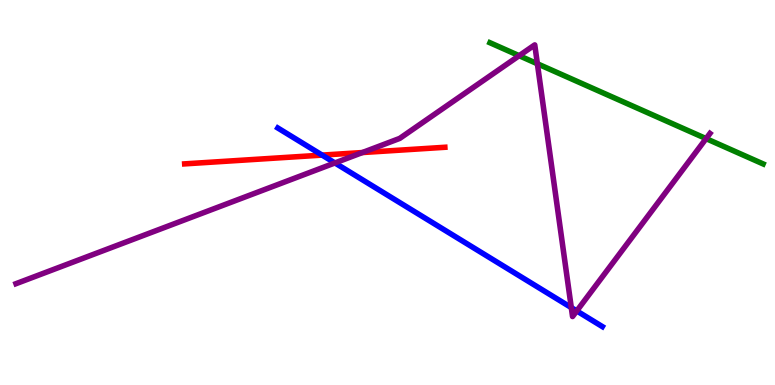[{'lines': ['blue', 'red'], 'intersections': [{'x': 4.16, 'y': 5.97}]}, {'lines': ['green', 'red'], 'intersections': []}, {'lines': ['purple', 'red'], 'intersections': [{'x': 4.68, 'y': 6.04}]}, {'lines': ['blue', 'green'], 'intersections': []}, {'lines': ['blue', 'purple'], 'intersections': [{'x': 4.32, 'y': 5.77}, {'x': 7.37, 'y': 2.01}, {'x': 7.44, 'y': 1.92}]}, {'lines': ['green', 'purple'], 'intersections': [{'x': 6.7, 'y': 8.55}, {'x': 6.93, 'y': 8.34}, {'x': 9.11, 'y': 6.4}]}]